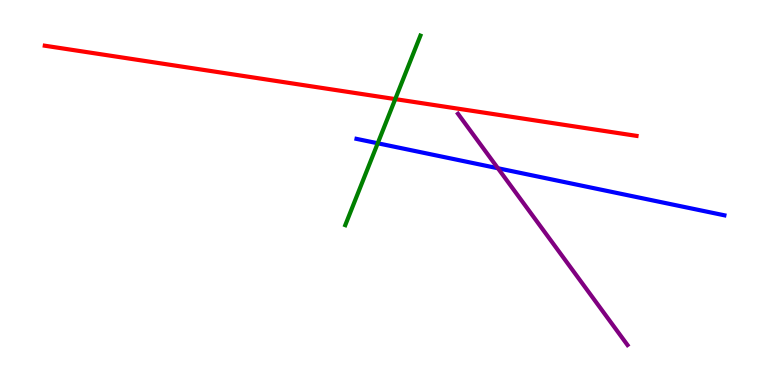[{'lines': ['blue', 'red'], 'intersections': []}, {'lines': ['green', 'red'], 'intersections': [{'x': 5.1, 'y': 7.43}]}, {'lines': ['purple', 'red'], 'intersections': []}, {'lines': ['blue', 'green'], 'intersections': [{'x': 4.87, 'y': 6.28}]}, {'lines': ['blue', 'purple'], 'intersections': [{'x': 6.42, 'y': 5.63}]}, {'lines': ['green', 'purple'], 'intersections': []}]